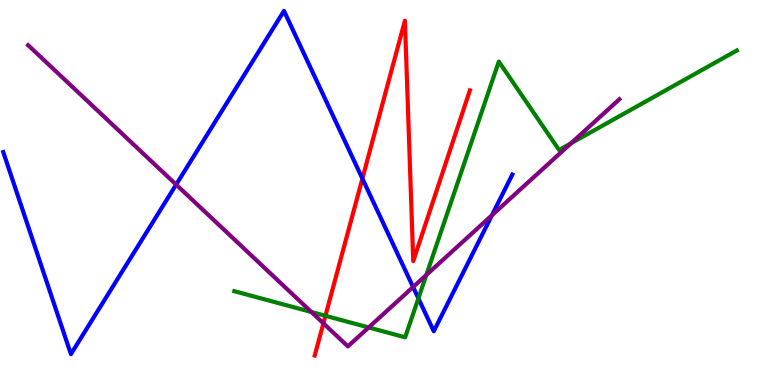[{'lines': ['blue', 'red'], 'intersections': [{'x': 4.68, 'y': 5.36}]}, {'lines': ['green', 'red'], 'intersections': [{'x': 4.2, 'y': 1.8}]}, {'lines': ['purple', 'red'], 'intersections': [{'x': 4.17, 'y': 1.6}]}, {'lines': ['blue', 'green'], 'intersections': [{'x': 5.4, 'y': 2.25}]}, {'lines': ['blue', 'purple'], 'intersections': [{'x': 2.27, 'y': 5.2}, {'x': 5.33, 'y': 2.54}, {'x': 6.35, 'y': 4.41}]}, {'lines': ['green', 'purple'], 'intersections': [{'x': 4.02, 'y': 1.9}, {'x': 4.76, 'y': 1.49}, {'x': 5.5, 'y': 2.86}, {'x': 7.37, 'y': 6.28}]}]